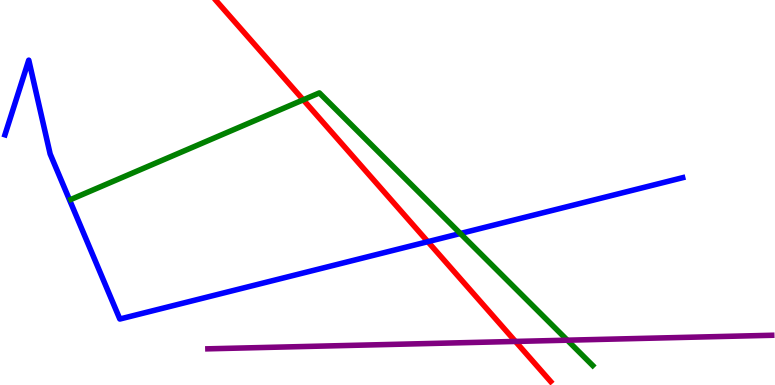[{'lines': ['blue', 'red'], 'intersections': [{'x': 5.52, 'y': 3.72}]}, {'lines': ['green', 'red'], 'intersections': [{'x': 3.91, 'y': 7.41}]}, {'lines': ['purple', 'red'], 'intersections': [{'x': 6.65, 'y': 1.13}]}, {'lines': ['blue', 'green'], 'intersections': [{'x': 5.94, 'y': 3.93}]}, {'lines': ['blue', 'purple'], 'intersections': []}, {'lines': ['green', 'purple'], 'intersections': [{'x': 7.32, 'y': 1.16}]}]